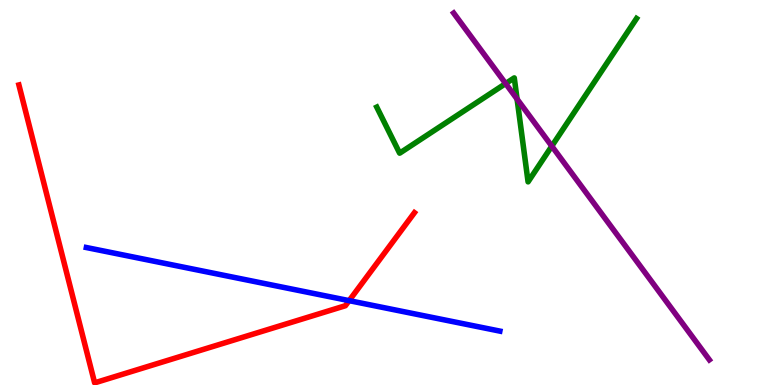[{'lines': ['blue', 'red'], 'intersections': [{'x': 4.51, 'y': 2.19}]}, {'lines': ['green', 'red'], 'intersections': []}, {'lines': ['purple', 'red'], 'intersections': []}, {'lines': ['blue', 'green'], 'intersections': []}, {'lines': ['blue', 'purple'], 'intersections': []}, {'lines': ['green', 'purple'], 'intersections': [{'x': 6.52, 'y': 7.83}, {'x': 6.67, 'y': 7.43}, {'x': 7.12, 'y': 6.2}]}]